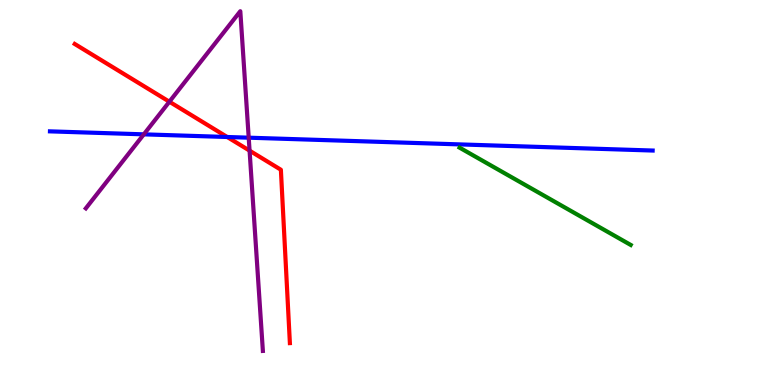[{'lines': ['blue', 'red'], 'intersections': [{'x': 2.93, 'y': 6.44}]}, {'lines': ['green', 'red'], 'intersections': []}, {'lines': ['purple', 'red'], 'intersections': [{'x': 2.19, 'y': 7.36}, {'x': 3.22, 'y': 6.09}]}, {'lines': ['blue', 'green'], 'intersections': []}, {'lines': ['blue', 'purple'], 'intersections': [{'x': 1.86, 'y': 6.51}, {'x': 3.21, 'y': 6.42}]}, {'lines': ['green', 'purple'], 'intersections': []}]